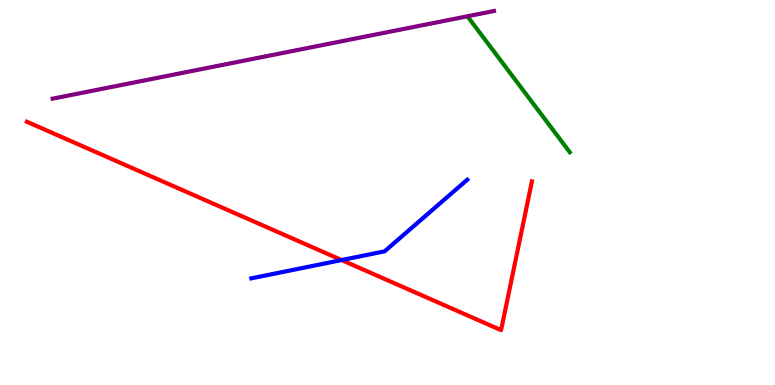[{'lines': ['blue', 'red'], 'intersections': [{'x': 4.41, 'y': 3.25}]}, {'lines': ['green', 'red'], 'intersections': []}, {'lines': ['purple', 'red'], 'intersections': []}, {'lines': ['blue', 'green'], 'intersections': []}, {'lines': ['blue', 'purple'], 'intersections': []}, {'lines': ['green', 'purple'], 'intersections': []}]